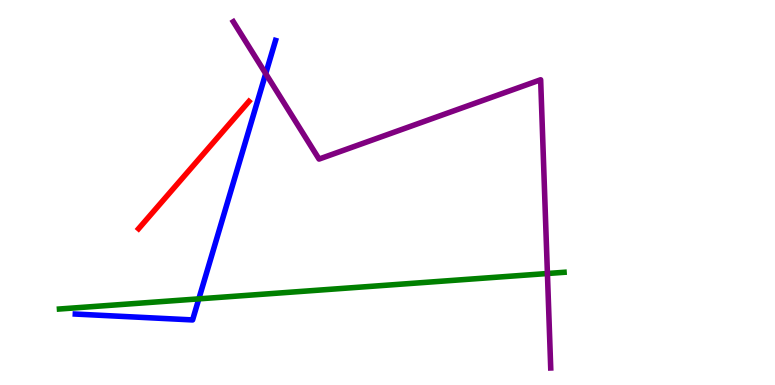[{'lines': ['blue', 'red'], 'intersections': []}, {'lines': ['green', 'red'], 'intersections': []}, {'lines': ['purple', 'red'], 'intersections': []}, {'lines': ['blue', 'green'], 'intersections': [{'x': 2.57, 'y': 2.24}]}, {'lines': ['blue', 'purple'], 'intersections': [{'x': 3.43, 'y': 8.09}]}, {'lines': ['green', 'purple'], 'intersections': [{'x': 7.06, 'y': 2.9}]}]